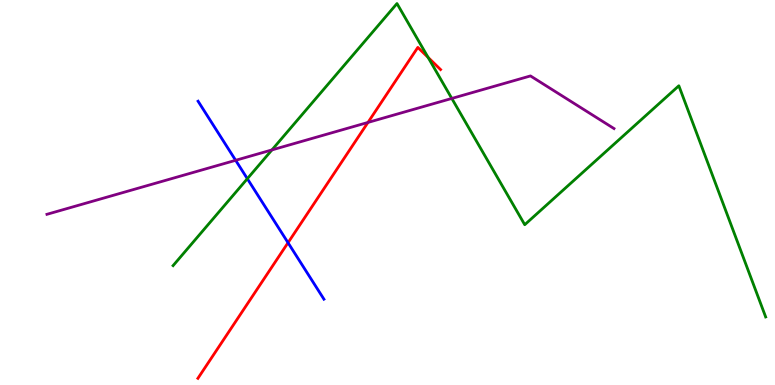[{'lines': ['blue', 'red'], 'intersections': [{'x': 3.72, 'y': 3.7}]}, {'lines': ['green', 'red'], 'intersections': [{'x': 5.52, 'y': 8.51}]}, {'lines': ['purple', 'red'], 'intersections': [{'x': 4.75, 'y': 6.82}]}, {'lines': ['blue', 'green'], 'intersections': [{'x': 3.19, 'y': 5.36}]}, {'lines': ['blue', 'purple'], 'intersections': [{'x': 3.04, 'y': 5.84}]}, {'lines': ['green', 'purple'], 'intersections': [{'x': 3.51, 'y': 6.11}, {'x': 5.83, 'y': 7.44}]}]